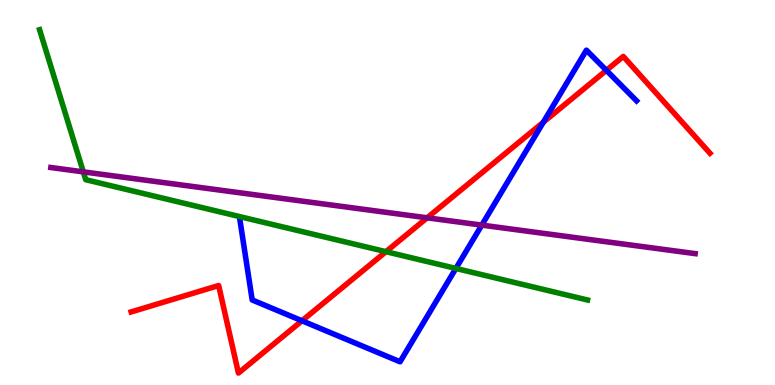[{'lines': ['blue', 'red'], 'intersections': [{'x': 3.9, 'y': 1.67}, {'x': 7.01, 'y': 6.83}, {'x': 7.82, 'y': 8.17}]}, {'lines': ['green', 'red'], 'intersections': [{'x': 4.98, 'y': 3.46}]}, {'lines': ['purple', 'red'], 'intersections': [{'x': 5.51, 'y': 4.34}]}, {'lines': ['blue', 'green'], 'intersections': [{'x': 5.88, 'y': 3.03}]}, {'lines': ['blue', 'purple'], 'intersections': [{'x': 6.22, 'y': 4.15}]}, {'lines': ['green', 'purple'], 'intersections': [{'x': 1.07, 'y': 5.54}]}]